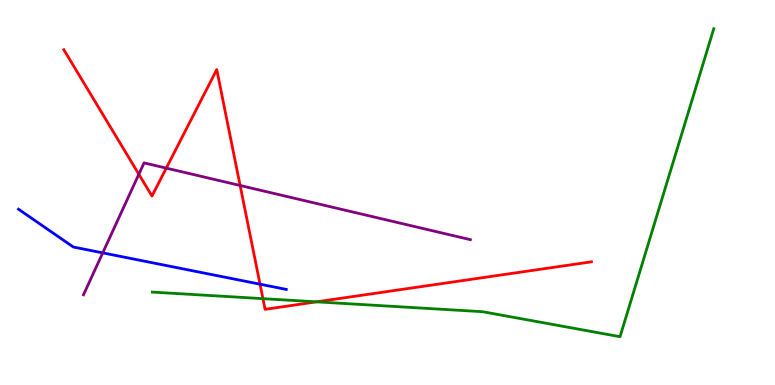[{'lines': ['blue', 'red'], 'intersections': [{'x': 3.36, 'y': 2.62}]}, {'lines': ['green', 'red'], 'intersections': [{'x': 3.39, 'y': 2.24}, {'x': 4.08, 'y': 2.16}]}, {'lines': ['purple', 'red'], 'intersections': [{'x': 1.79, 'y': 5.47}, {'x': 2.15, 'y': 5.63}, {'x': 3.1, 'y': 5.18}]}, {'lines': ['blue', 'green'], 'intersections': []}, {'lines': ['blue', 'purple'], 'intersections': [{'x': 1.33, 'y': 3.43}]}, {'lines': ['green', 'purple'], 'intersections': []}]